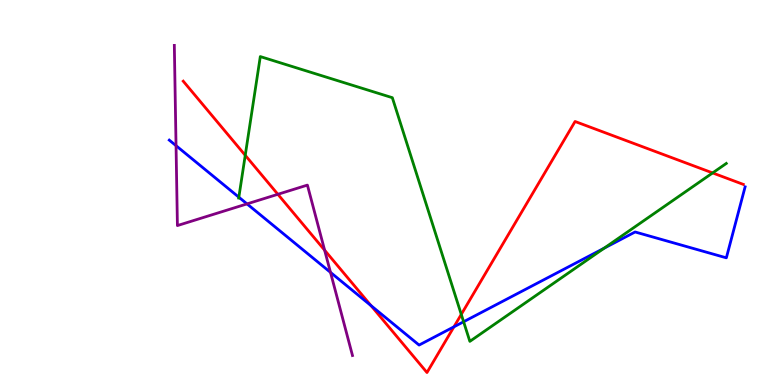[{'lines': ['blue', 'red'], 'intersections': [{'x': 4.79, 'y': 2.06}, {'x': 5.86, 'y': 1.51}]}, {'lines': ['green', 'red'], 'intersections': [{'x': 3.16, 'y': 5.97}, {'x': 5.95, 'y': 1.83}, {'x': 9.2, 'y': 5.51}]}, {'lines': ['purple', 'red'], 'intersections': [{'x': 3.59, 'y': 4.95}, {'x': 4.19, 'y': 3.5}]}, {'lines': ['blue', 'green'], 'intersections': [{'x': 3.08, 'y': 4.88}, {'x': 5.98, 'y': 1.64}, {'x': 7.8, 'y': 3.55}]}, {'lines': ['blue', 'purple'], 'intersections': [{'x': 2.27, 'y': 6.22}, {'x': 3.19, 'y': 4.7}, {'x': 4.26, 'y': 2.93}]}, {'lines': ['green', 'purple'], 'intersections': []}]